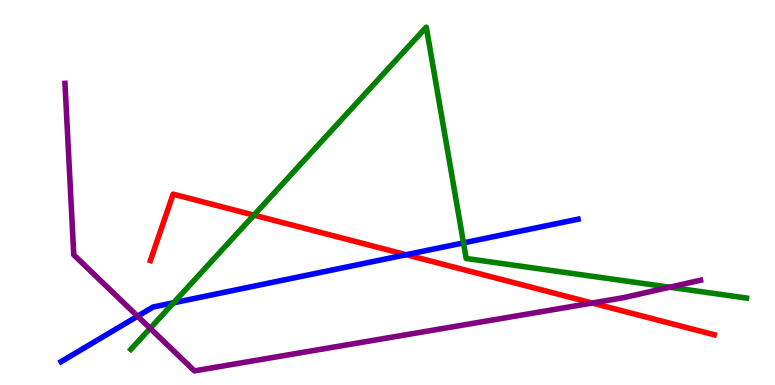[{'lines': ['blue', 'red'], 'intersections': [{'x': 5.24, 'y': 3.38}]}, {'lines': ['green', 'red'], 'intersections': [{'x': 3.28, 'y': 4.41}]}, {'lines': ['purple', 'red'], 'intersections': [{'x': 7.64, 'y': 2.13}]}, {'lines': ['blue', 'green'], 'intersections': [{'x': 2.24, 'y': 2.14}, {'x': 5.98, 'y': 3.69}]}, {'lines': ['blue', 'purple'], 'intersections': [{'x': 1.78, 'y': 1.79}]}, {'lines': ['green', 'purple'], 'intersections': [{'x': 1.94, 'y': 1.47}, {'x': 8.64, 'y': 2.54}]}]